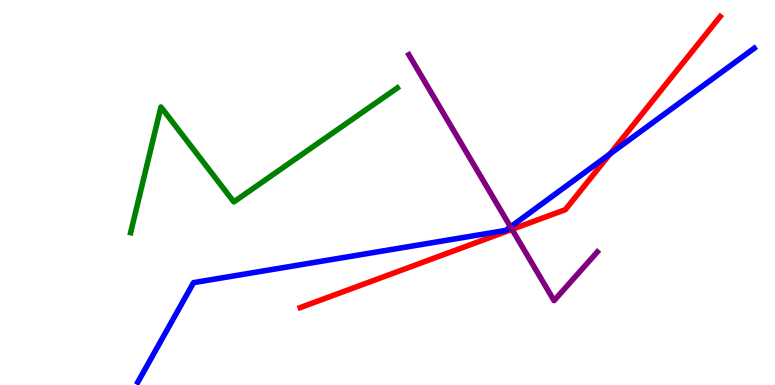[{'lines': ['blue', 'red'], 'intersections': [{'x': 7.87, 'y': 6.0}]}, {'lines': ['green', 'red'], 'intersections': []}, {'lines': ['purple', 'red'], 'intersections': [{'x': 6.61, 'y': 4.04}]}, {'lines': ['blue', 'green'], 'intersections': []}, {'lines': ['blue', 'purple'], 'intersections': [{'x': 6.59, 'y': 4.11}]}, {'lines': ['green', 'purple'], 'intersections': []}]